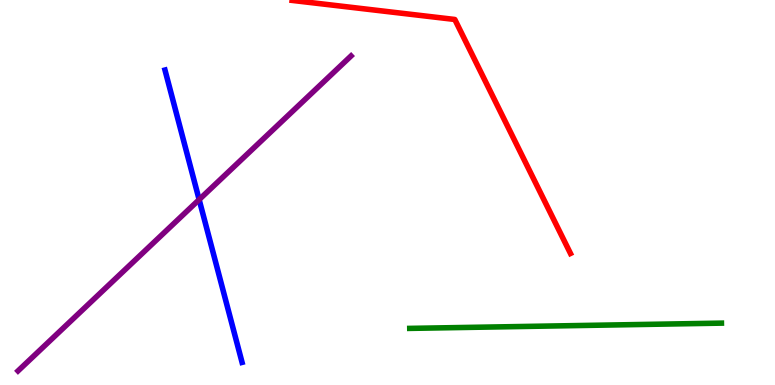[{'lines': ['blue', 'red'], 'intersections': []}, {'lines': ['green', 'red'], 'intersections': []}, {'lines': ['purple', 'red'], 'intersections': []}, {'lines': ['blue', 'green'], 'intersections': []}, {'lines': ['blue', 'purple'], 'intersections': [{'x': 2.57, 'y': 4.82}]}, {'lines': ['green', 'purple'], 'intersections': []}]